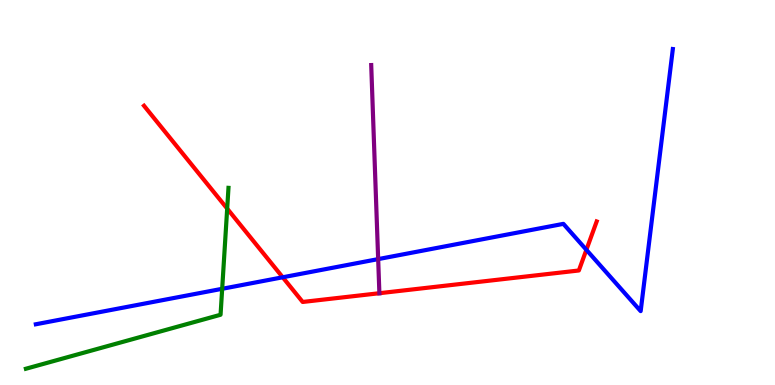[{'lines': ['blue', 'red'], 'intersections': [{'x': 3.65, 'y': 2.8}, {'x': 7.57, 'y': 3.51}]}, {'lines': ['green', 'red'], 'intersections': [{'x': 2.93, 'y': 4.58}]}, {'lines': ['purple', 'red'], 'intersections': [{'x': 4.9, 'y': 2.38}]}, {'lines': ['blue', 'green'], 'intersections': [{'x': 2.87, 'y': 2.5}]}, {'lines': ['blue', 'purple'], 'intersections': [{'x': 4.88, 'y': 3.27}]}, {'lines': ['green', 'purple'], 'intersections': []}]